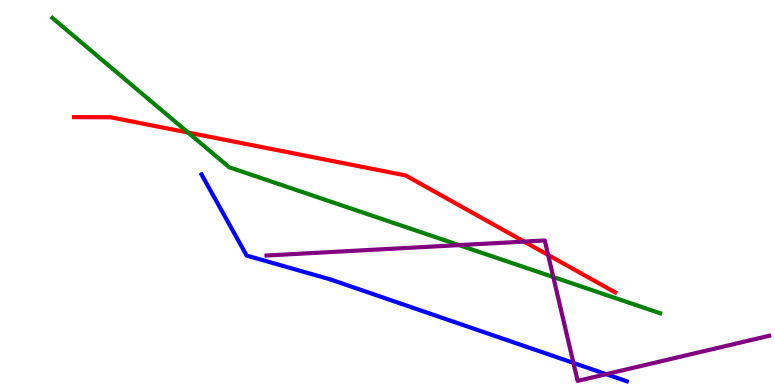[{'lines': ['blue', 'red'], 'intersections': []}, {'lines': ['green', 'red'], 'intersections': [{'x': 2.43, 'y': 6.56}]}, {'lines': ['purple', 'red'], 'intersections': [{'x': 6.76, 'y': 3.72}, {'x': 7.07, 'y': 3.38}]}, {'lines': ['blue', 'green'], 'intersections': []}, {'lines': ['blue', 'purple'], 'intersections': [{'x': 7.4, 'y': 0.574}, {'x': 7.82, 'y': 0.281}]}, {'lines': ['green', 'purple'], 'intersections': [{'x': 5.92, 'y': 3.63}, {'x': 7.14, 'y': 2.8}]}]